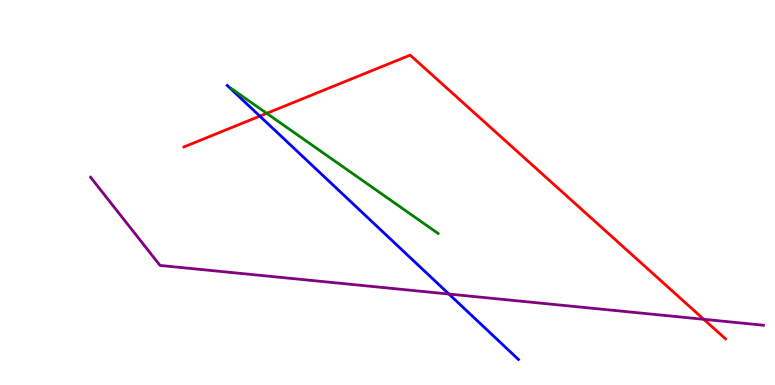[{'lines': ['blue', 'red'], 'intersections': [{'x': 3.35, 'y': 6.98}]}, {'lines': ['green', 'red'], 'intersections': [{'x': 3.44, 'y': 7.06}]}, {'lines': ['purple', 'red'], 'intersections': [{'x': 9.08, 'y': 1.71}]}, {'lines': ['blue', 'green'], 'intersections': []}, {'lines': ['blue', 'purple'], 'intersections': [{'x': 5.79, 'y': 2.36}]}, {'lines': ['green', 'purple'], 'intersections': []}]